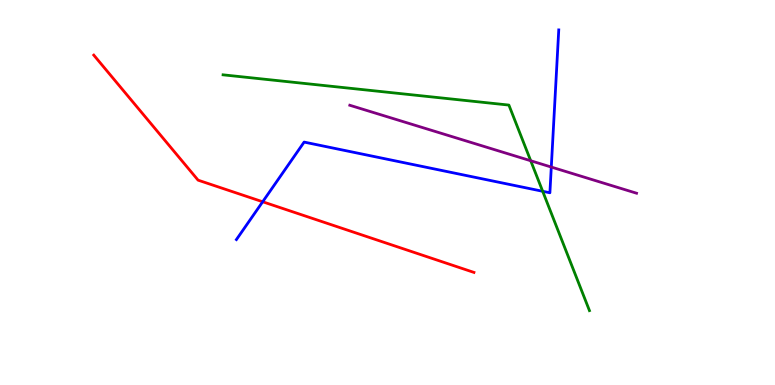[{'lines': ['blue', 'red'], 'intersections': [{'x': 3.39, 'y': 4.76}]}, {'lines': ['green', 'red'], 'intersections': []}, {'lines': ['purple', 'red'], 'intersections': []}, {'lines': ['blue', 'green'], 'intersections': [{'x': 7.0, 'y': 5.03}]}, {'lines': ['blue', 'purple'], 'intersections': [{'x': 7.11, 'y': 5.66}]}, {'lines': ['green', 'purple'], 'intersections': [{'x': 6.85, 'y': 5.82}]}]